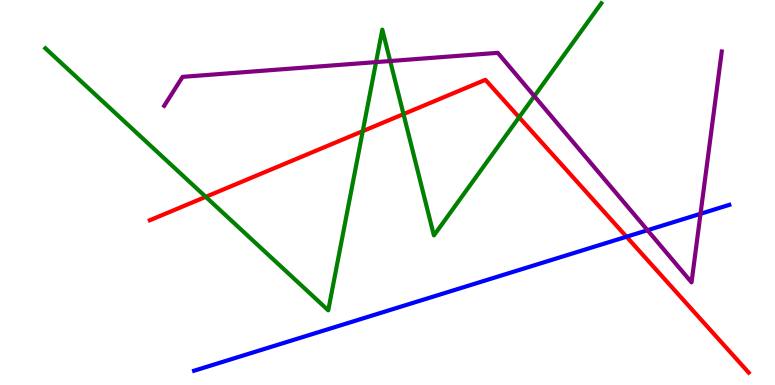[{'lines': ['blue', 'red'], 'intersections': [{'x': 8.08, 'y': 3.85}]}, {'lines': ['green', 'red'], 'intersections': [{'x': 2.65, 'y': 4.89}, {'x': 4.68, 'y': 6.59}, {'x': 5.21, 'y': 7.04}, {'x': 6.7, 'y': 6.95}]}, {'lines': ['purple', 'red'], 'intersections': []}, {'lines': ['blue', 'green'], 'intersections': []}, {'lines': ['blue', 'purple'], 'intersections': [{'x': 8.35, 'y': 4.02}, {'x': 9.04, 'y': 4.45}]}, {'lines': ['green', 'purple'], 'intersections': [{'x': 4.85, 'y': 8.39}, {'x': 5.03, 'y': 8.41}, {'x': 6.89, 'y': 7.5}]}]